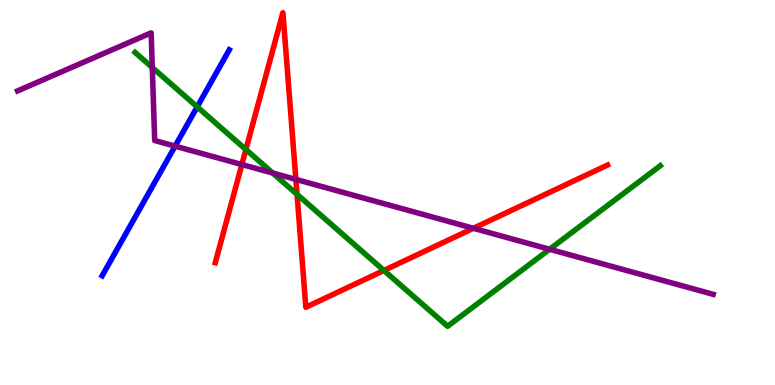[{'lines': ['blue', 'red'], 'intersections': []}, {'lines': ['green', 'red'], 'intersections': [{'x': 3.17, 'y': 6.12}, {'x': 3.83, 'y': 4.95}, {'x': 4.95, 'y': 2.97}]}, {'lines': ['purple', 'red'], 'intersections': [{'x': 3.12, 'y': 5.73}, {'x': 3.82, 'y': 5.34}, {'x': 6.11, 'y': 4.07}]}, {'lines': ['blue', 'green'], 'intersections': [{'x': 2.54, 'y': 7.22}]}, {'lines': ['blue', 'purple'], 'intersections': [{'x': 2.26, 'y': 6.2}]}, {'lines': ['green', 'purple'], 'intersections': [{'x': 1.96, 'y': 8.25}, {'x': 3.52, 'y': 5.51}, {'x': 7.09, 'y': 3.53}]}]